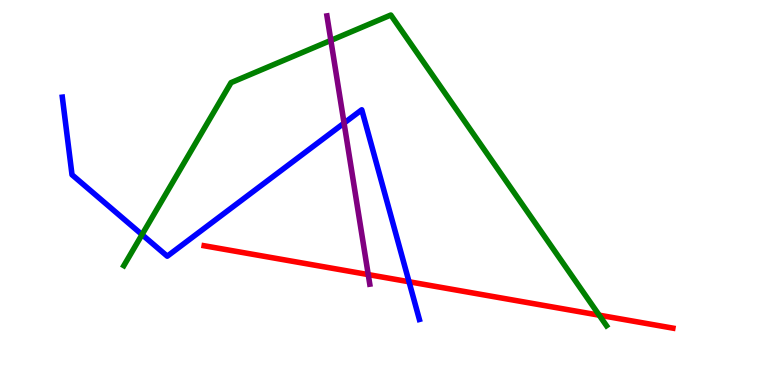[{'lines': ['blue', 'red'], 'intersections': [{'x': 5.28, 'y': 2.68}]}, {'lines': ['green', 'red'], 'intersections': [{'x': 7.73, 'y': 1.81}]}, {'lines': ['purple', 'red'], 'intersections': [{'x': 4.75, 'y': 2.87}]}, {'lines': ['blue', 'green'], 'intersections': [{'x': 1.83, 'y': 3.91}]}, {'lines': ['blue', 'purple'], 'intersections': [{'x': 4.44, 'y': 6.8}]}, {'lines': ['green', 'purple'], 'intersections': [{'x': 4.27, 'y': 8.95}]}]